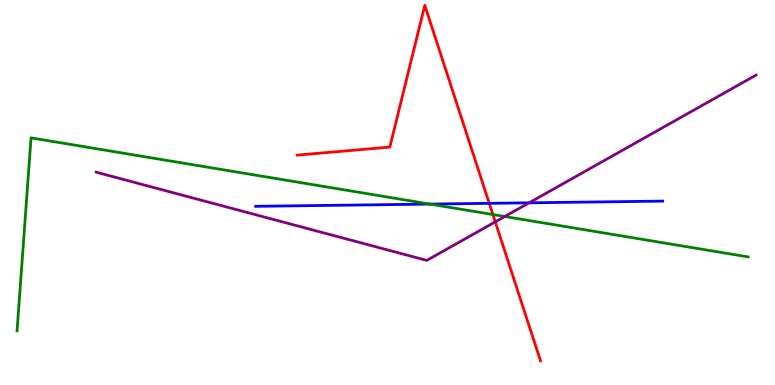[{'lines': ['blue', 'red'], 'intersections': [{'x': 6.31, 'y': 4.72}]}, {'lines': ['green', 'red'], 'intersections': [{'x': 6.36, 'y': 4.43}]}, {'lines': ['purple', 'red'], 'intersections': [{'x': 6.39, 'y': 4.24}]}, {'lines': ['blue', 'green'], 'intersections': [{'x': 5.55, 'y': 4.7}]}, {'lines': ['blue', 'purple'], 'intersections': [{'x': 6.83, 'y': 4.73}]}, {'lines': ['green', 'purple'], 'intersections': [{'x': 6.51, 'y': 4.38}]}]